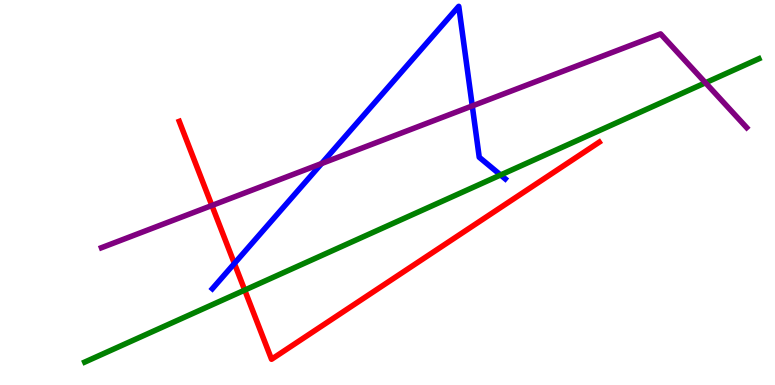[{'lines': ['blue', 'red'], 'intersections': [{'x': 3.02, 'y': 3.16}]}, {'lines': ['green', 'red'], 'intersections': [{'x': 3.16, 'y': 2.46}]}, {'lines': ['purple', 'red'], 'intersections': [{'x': 2.73, 'y': 4.66}]}, {'lines': ['blue', 'green'], 'intersections': [{'x': 6.46, 'y': 5.46}]}, {'lines': ['blue', 'purple'], 'intersections': [{'x': 4.15, 'y': 5.75}, {'x': 6.09, 'y': 7.25}]}, {'lines': ['green', 'purple'], 'intersections': [{'x': 9.1, 'y': 7.85}]}]